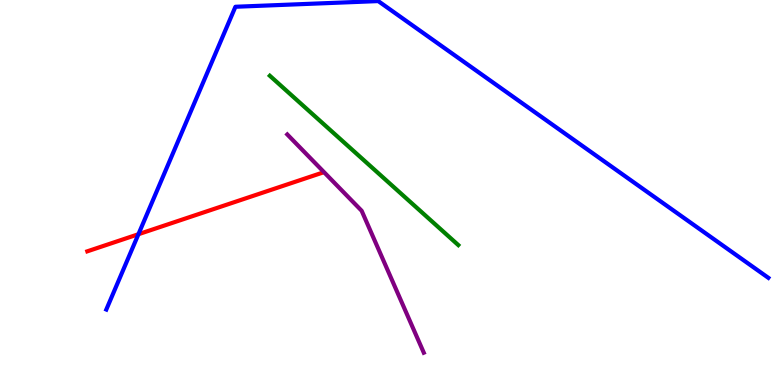[{'lines': ['blue', 'red'], 'intersections': [{'x': 1.79, 'y': 3.92}]}, {'lines': ['green', 'red'], 'intersections': []}, {'lines': ['purple', 'red'], 'intersections': []}, {'lines': ['blue', 'green'], 'intersections': []}, {'lines': ['blue', 'purple'], 'intersections': []}, {'lines': ['green', 'purple'], 'intersections': []}]